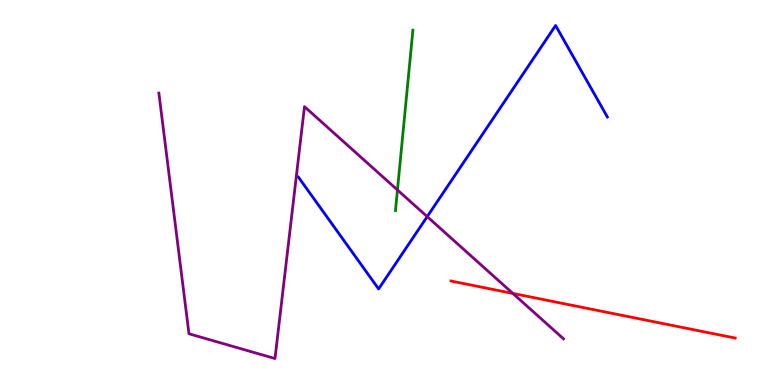[{'lines': ['blue', 'red'], 'intersections': []}, {'lines': ['green', 'red'], 'intersections': []}, {'lines': ['purple', 'red'], 'intersections': [{'x': 6.62, 'y': 2.38}]}, {'lines': ['blue', 'green'], 'intersections': []}, {'lines': ['blue', 'purple'], 'intersections': [{'x': 5.51, 'y': 4.37}]}, {'lines': ['green', 'purple'], 'intersections': [{'x': 5.13, 'y': 5.07}]}]